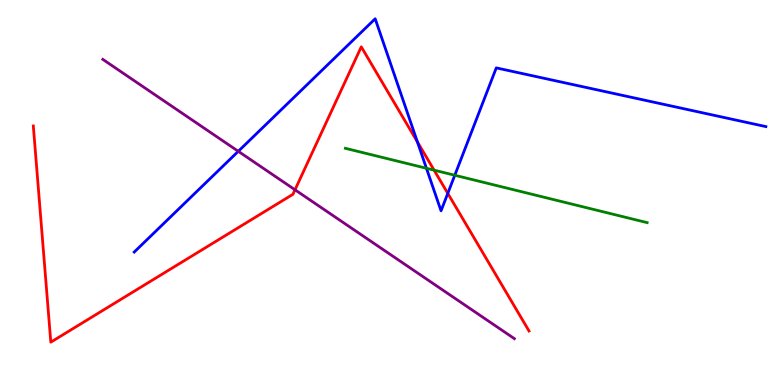[{'lines': ['blue', 'red'], 'intersections': [{'x': 5.39, 'y': 6.31}, {'x': 5.78, 'y': 4.98}]}, {'lines': ['green', 'red'], 'intersections': [{'x': 5.6, 'y': 5.58}]}, {'lines': ['purple', 'red'], 'intersections': [{'x': 3.81, 'y': 5.07}]}, {'lines': ['blue', 'green'], 'intersections': [{'x': 5.5, 'y': 5.63}, {'x': 5.87, 'y': 5.45}]}, {'lines': ['blue', 'purple'], 'intersections': [{'x': 3.07, 'y': 6.07}]}, {'lines': ['green', 'purple'], 'intersections': []}]